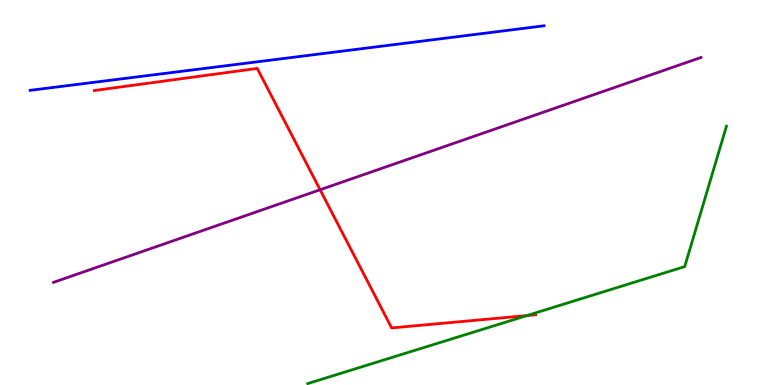[{'lines': ['blue', 'red'], 'intersections': []}, {'lines': ['green', 'red'], 'intersections': [{'x': 6.8, 'y': 1.8}]}, {'lines': ['purple', 'red'], 'intersections': [{'x': 4.13, 'y': 5.07}]}, {'lines': ['blue', 'green'], 'intersections': []}, {'lines': ['blue', 'purple'], 'intersections': []}, {'lines': ['green', 'purple'], 'intersections': []}]